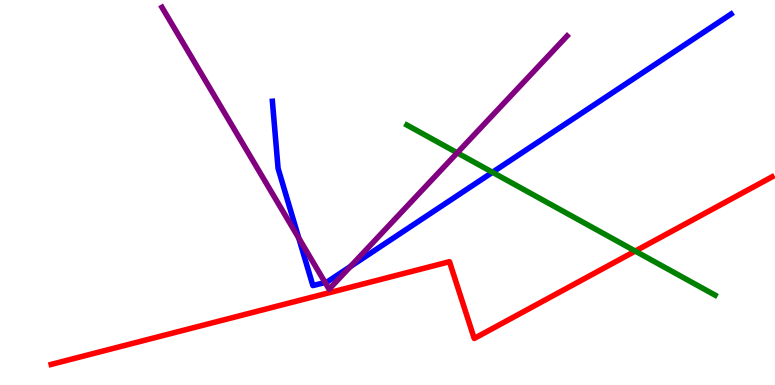[{'lines': ['blue', 'red'], 'intersections': []}, {'lines': ['green', 'red'], 'intersections': [{'x': 8.2, 'y': 3.48}]}, {'lines': ['purple', 'red'], 'intersections': []}, {'lines': ['blue', 'green'], 'intersections': [{'x': 6.35, 'y': 5.53}]}, {'lines': ['blue', 'purple'], 'intersections': [{'x': 3.86, 'y': 3.81}, {'x': 4.2, 'y': 2.66}, {'x': 4.52, 'y': 3.08}]}, {'lines': ['green', 'purple'], 'intersections': [{'x': 5.9, 'y': 6.03}]}]